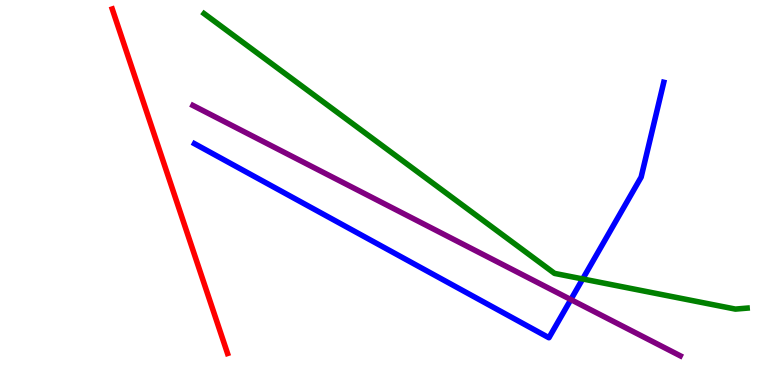[{'lines': ['blue', 'red'], 'intersections': []}, {'lines': ['green', 'red'], 'intersections': []}, {'lines': ['purple', 'red'], 'intersections': []}, {'lines': ['blue', 'green'], 'intersections': [{'x': 7.52, 'y': 2.75}]}, {'lines': ['blue', 'purple'], 'intersections': [{'x': 7.37, 'y': 2.22}]}, {'lines': ['green', 'purple'], 'intersections': []}]